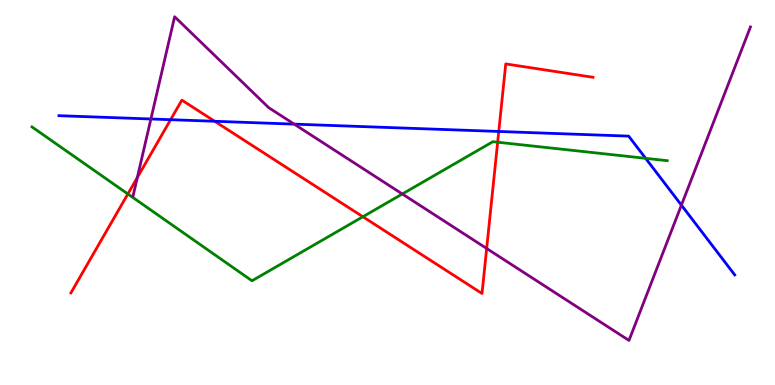[{'lines': ['blue', 'red'], 'intersections': [{'x': 2.2, 'y': 6.89}, {'x': 2.77, 'y': 6.85}, {'x': 6.44, 'y': 6.59}]}, {'lines': ['green', 'red'], 'intersections': [{'x': 1.65, 'y': 4.96}, {'x': 4.68, 'y': 4.37}, {'x': 6.42, 'y': 6.31}]}, {'lines': ['purple', 'red'], 'intersections': [{'x': 1.77, 'y': 5.39}, {'x': 6.28, 'y': 3.55}]}, {'lines': ['blue', 'green'], 'intersections': [{'x': 8.33, 'y': 5.89}]}, {'lines': ['blue', 'purple'], 'intersections': [{'x': 1.95, 'y': 6.91}, {'x': 3.8, 'y': 6.78}, {'x': 8.79, 'y': 4.67}]}, {'lines': ['green', 'purple'], 'intersections': [{'x': 5.19, 'y': 4.96}]}]